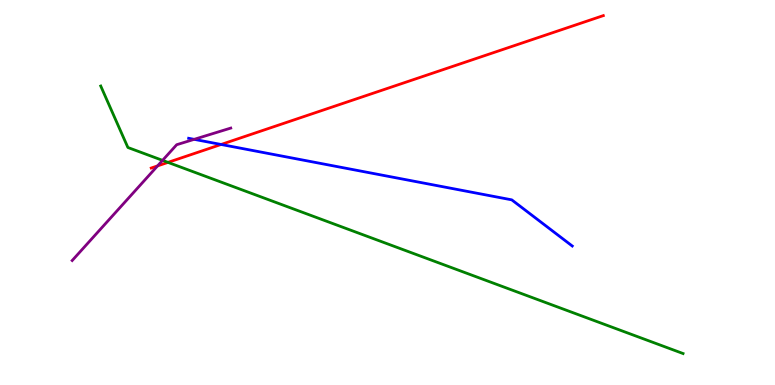[{'lines': ['blue', 'red'], 'intersections': [{'x': 2.85, 'y': 6.25}]}, {'lines': ['green', 'red'], 'intersections': [{'x': 2.17, 'y': 5.78}]}, {'lines': ['purple', 'red'], 'intersections': [{'x': 2.03, 'y': 5.69}]}, {'lines': ['blue', 'green'], 'intersections': []}, {'lines': ['blue', 'purple'], 'intersections': [{'x': 2.51, 'y': 6.38}]}, {'lines': ['green', 'purple'], 'intersections': [{'x': 2.1, 'y': 5.83}]}]